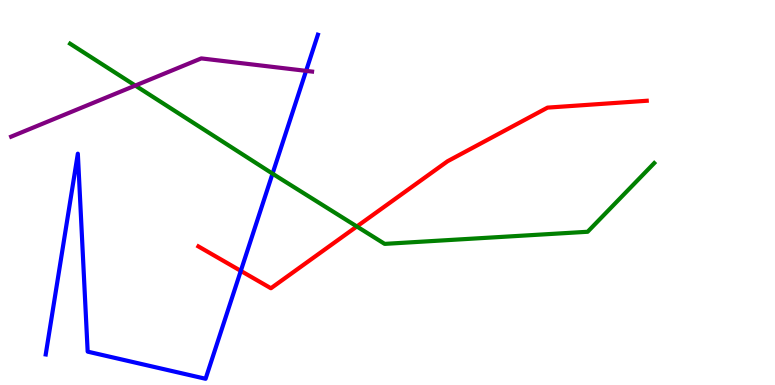[{'lines': ['blue', 'red'], 'intersections': [{'x': 3.11, 'y': 2.96}]}, {'lines': ['green', 'red'], 'intersections': [{'x': 4.6, 'y': 4.12}]}, {'lines': ['purple', 'red'], 'intersections': []}, {'lines': ['blue', 'green'], 'intersections': [{'x': 3.52, 'y': 5.49}]}, {'lines': ['blue', 'purple'], 'intersections': [{'x': 3.95, 'y': 8.16}]}, {'lines': ['green', 'purple'], 'intersections': [{'x': 1.75, 'y': 7.78}]}]